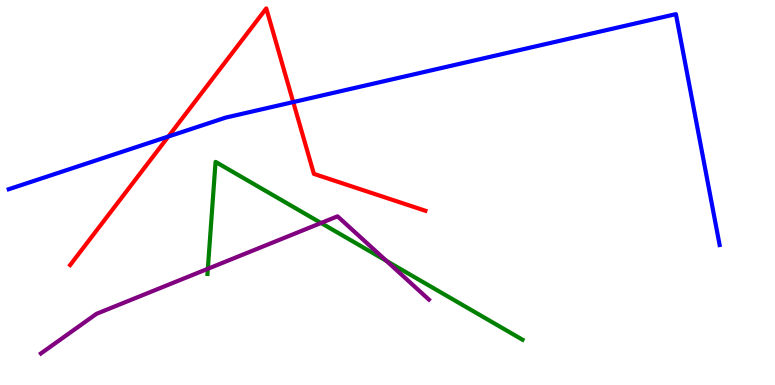[{'lines': ['blue', 'red'], 'intersections': [{'x': 2.17, 'y': 6.45}, {'x': 3.78, 'y': 7.35}]}, {'lines': ['green', 'red'], 'intersections': []}, {'lines': ['purple', 'red'], 'intersections': []}, {'lines': ['blue', 'green'], 'intersections': []}, {'lines': ['blue', 'purple'], 'intersections': []}, {'lines': ['green', 'purple'], 'intersections': [{'x': 2.68, 'y': 3.02}, {'x': 4.14, 'y': 4.21}, {'x': 4.99, 'y': 3.22}]}]